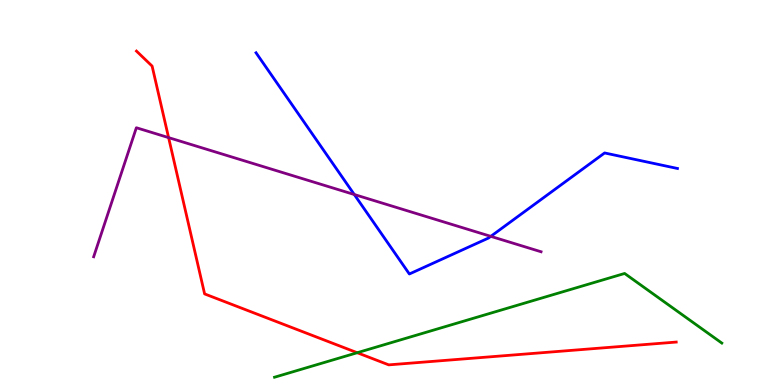[{'lines': ['blue', 'red'], 'intersections': []}, {'lines': ['green', 'red'], 'intersections': [{'x': 4.61, 'y': 0.839}]}, {'lines': ['purple', 'red'], 'intersections': [{'x': 2.18, 'y': 6.43}]}, {'lines': ['blue', 'green'], 'intersections': []}, {'lines': ['blue', 'purple'], 'intersections': [{'x': 4.57, 'y': 4.95}, {'x': 6.33, 'y': 3.86}]}, {'lines': ['green', 'purple'], 'intersections': []}]